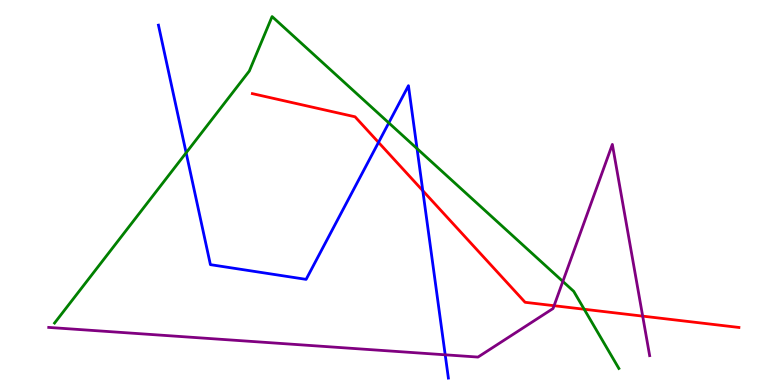[{'lines': ['blue', 'red'], 'intersections': [{'x': 4.88, 'y': 6.3}, {'x': 5.46, 'y': 5.05}]}, {'lines': ['green', 'red'], 'intersections': [{'x': 7.54, 'y': 1.97}]}, {'lines': ['purple', 'red'], 'intersections': [{'x': 7.15, 'y': 2.06}, {'x': 8.29, 'y': 1.79}]}, {'lines': ['blue', 'green'], 'intersections': [{'x': 2.4, 'y': 6.03}, {'x': 5.02, 'y': 6.81}, {'x': 5.38, 'y': 6.14}]}, {'lines': ['blue', 'purple'], 'intersections': [{'x': 5.74, 'y': 0.784}]}, {'lines': ['green', 'purple'], 'intersections': [{'x': 7.26, 'y': 2.69}]}]